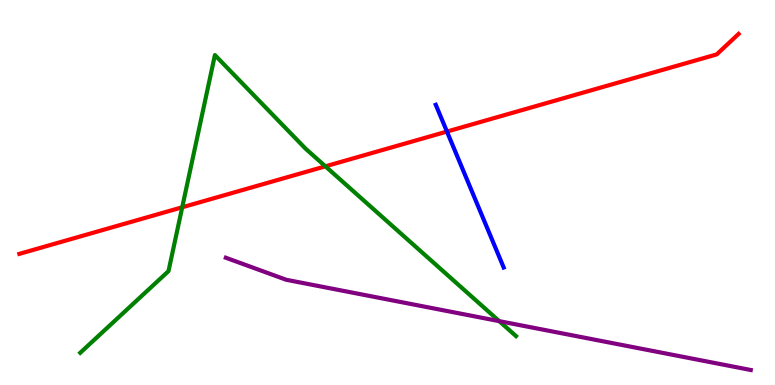[{'lines': ['blue', 'red'], 'intersections': [{'x': 5.77, 'y': 6.58}]}, {'lines': ['green', 'red'], 'intersections': [{'x': 2.35, 'y': 4.62}, {'x': 4.2, 'y': 5.68}]}, {'lines': ['purple', 'red'], 'intersections': []}, {'lines': ['blue', 'green'], 'intersections': []}, {'lines': ['blue', 'purple'], 'intersections': []}, {'lines': ['green', 'purple'], 'intersections': [{'x': 6.44, 'y': 1.66}]}]